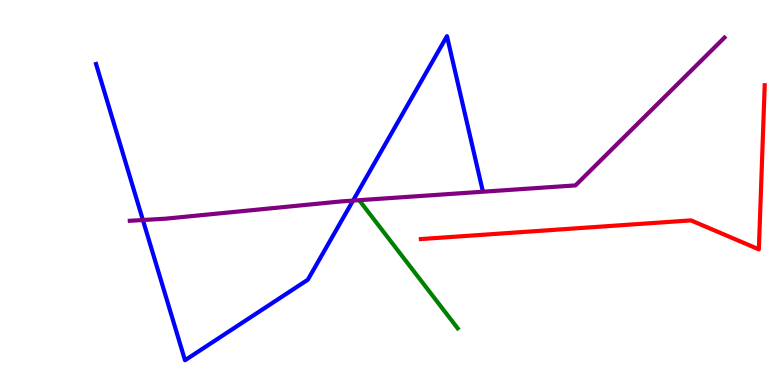[{'lines': ['blue', 'red'], 'intersections': []}, {'lines': ['green', 'red'], 'intersections': []}, {'lines': ['purple', 'red'], 'intersections': []}, {'lines': ['blue', 'green'], 'intersections': []}, {'lines': ['blue', 'purple'], 'intersections': [{'x': 1.84, 'y': 4.29}, {'x': 4.56, 'y': 4.79}]}, {'lines': ['green', 'purple'], 'intersections': []}]